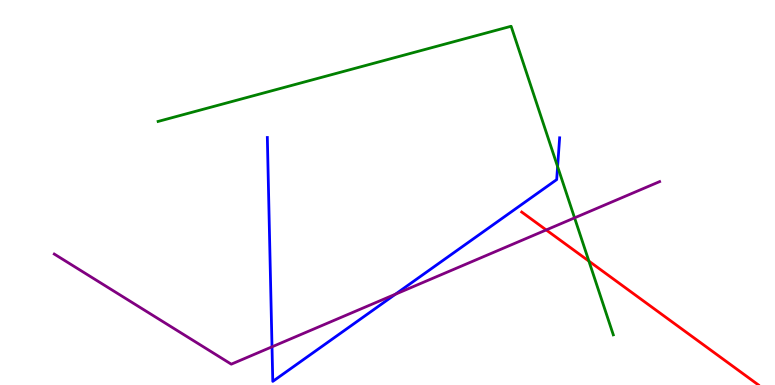[{'lines': ['blue', 'red'], 'intersections': []}, {'lines': ['green', 'red'], 'intersections': [{'x': 7.6, 'y': 3.22}]}, {'lines': ['purple', 'red'], 'intersections': [{'x': 7.05, 'y': 4.03}]}, {'lines': ['blue', 'green'], 'intersections': [{'x': 7.19, 'y': 5.67}]}, {'lines': ['blue', 'purple'], 'intersections': [{'x': 3.51, 'y': 0.992}, {'x': 5.1, 'y': 2.36}]}, {'lines': ['green', 'purple'], 'intersections': [{'x': 7.41, 'y': 4.34}]}]